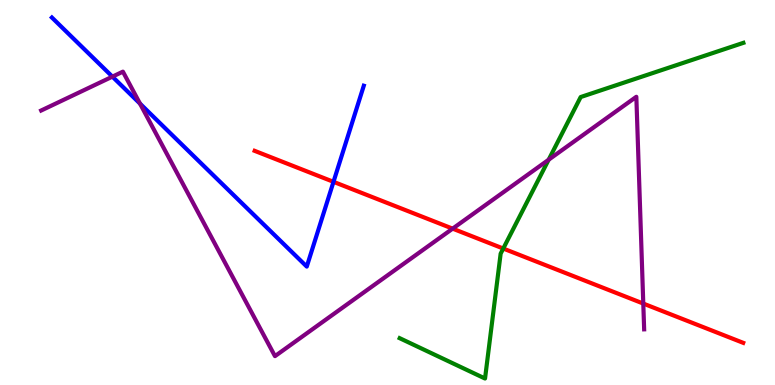[{'lines': ['blue', 'red'], 'intersections': [{'x': 4.3, 'y': 5.28}]}, {'lines': ['green', 'red'], 'intersections': [{'x': 6.49, 'y': 3.54}]}, {'lines': ['purple', 'red'], 'intersections': [{'x': 5.84, 'y': 4.06}, {'x': 8.3, 'y': 2.12}]}, {'lines': ['blue', 'green'], 'intersections': []}, {'lines': ['blue', 'purple'], 'intersections': [{'x': 1.45, 'y': 8.01}, {'x': 1.81, 'y': 7.31}]}, {'lines': ['green', 'purple'], 'intersections': [{'x': 7.08, 'y': 5.85}]}]